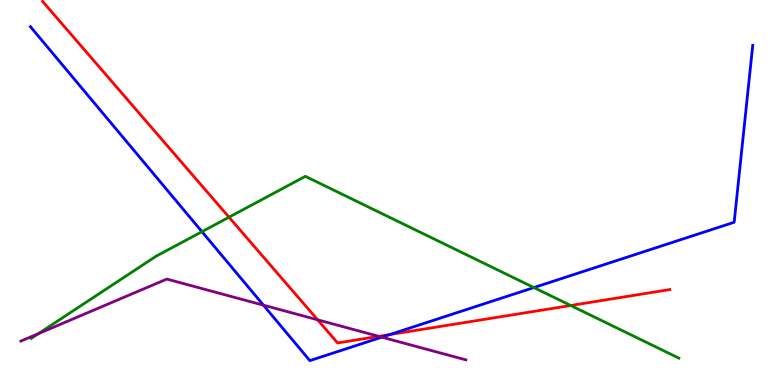[{'lines': ['blue', 'red'], 'intersections': [{'x': 5.03, 'y': 1.31}]}, {'lines': ['green', 'red'], 'intersections': [{'x': 2.95, 'y': 4.36}, {'x': 7.36, 'y': 2.07}]}, {'lines': ['purple', 'red'], 'intersections': [{'x': 4.1, 'y': 1.69}, {'x': 4.89, 'y': 1.26}]}, {'lines': ['blue', 'green'], 'intersections': [{'x': 2.61, 'y': 3.98}, {'x': 6.89, 'y': 2.53}]}, {'lines': ['blue', 'purple'], 'intersections': [{'x': 3.4, 'y': 2.07}, {'x': 4.93, 'y': 1.24}]}, {'lines': ['green', 'purple'], 'intersections': [{'x': 0.496, 'y': 1.33}]}]